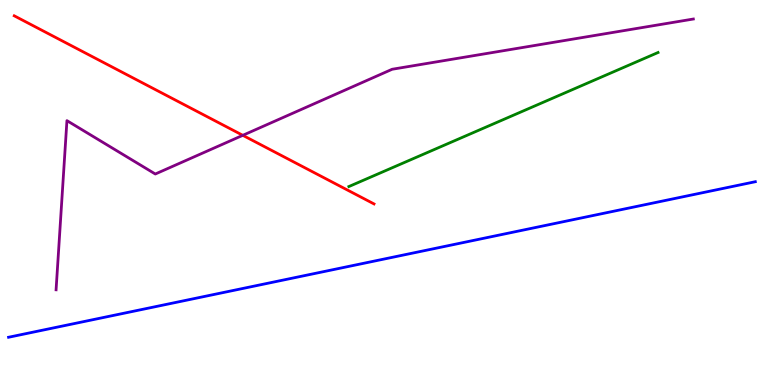[{'lines': ['blue', 'red'], 'intersections': []}, {'lines': ['green', 'red'], 'intersections': []}, {'lines': ['purple', 'red'], 'intersections': [{'x': 3.13, 'y': 6.49}]}, {'lines': ['blue', 'green'], 'intersections': []}, {'lines': ['blue', 'purple'], 'intersections': []}, {'lines': ['green', 'purple'], 'intersections': []}]